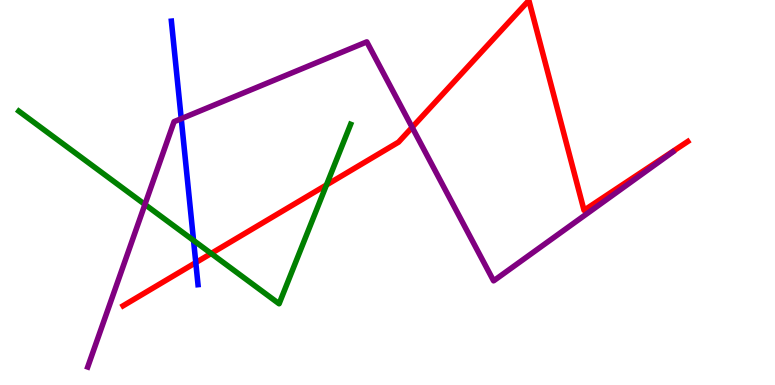[{'lines': ['blue', 'red'], 'intersections': [{'x': 2.53, 'y': 3.18}]}, {'lines': ['green', 'red'], 'intersections': [{'x': 2.72, 'y': 3.42}, {'x': 4.21, 'y': 5.2}]}, {'lines': ['purple', 'red'], 'intersections': [{'x': 5.32, 'y': 6.69}]}, {'lines': ['blue', 'green'], 'intersections': [{'x': 2.5, 'y': 3.75}]}, {'lines': ['blue', 'purple'], 'intersections': [{'x': 2.34, 'y': 6.92}]}, {'lines': ['green', 'purple'], 'intersections': [{'x': 1.87, 'y': 4.69}]}]